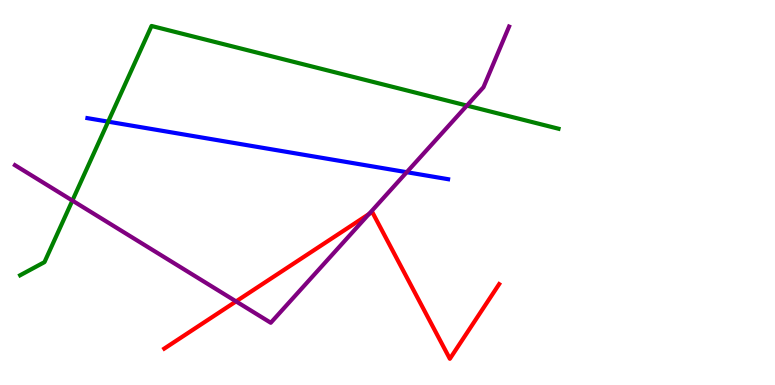[{'lines': ['blue', 'red'], 'intersections': []}, {'lines': ['green', 'red'], 'intersections': []}, {'lines': ['purple', 'red'], 'intersections': [{'x': 3.05, 'y': 2.17}, {'x': 4.76, 'y': 4.44}]}, {'lines': ['blue', 'green'], 'intersections': [{'x': 1.4, 'y': 6.84}]}, {'lines': ['blue', 'purple'], 'intersections': [{'x': 5.25, 'y': 5.53}]}, {'lines': ['green', 'purple'], 'intersections': [{'x': 0.934, 'y': 4.79}, {'x': 6.02, 'y': 7.26}]}]